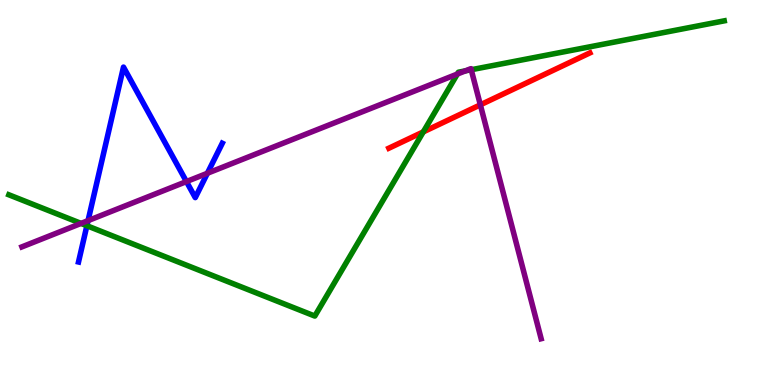[{'lines': ['blue', 'red'], 'intersections': []}, {'lines': ['green', 'red'], 'intersections': [{'x': 5.46, 'y': 6.57}]}, {'lines': ['purple', 'red'], 'intersections': [{'x': 6.2, 'y': 7.28}]}, {'lines': ['blue', 'green'], 'intersections': [{'x': 1.12, 'y': 4.14}]}, {'lines': ['blue', 'purple'], 'intersections': [{'x': 1.14, 'y': 4.27}, {'x': 2.41, 'y': 5.28}, {'x': 2.68, 'y': 5.5}]}, {'lines': ['green', 'purple'], 'intersections': [{'x': 1.05, 'y': 4.2}, {'x': 5.9, 'y': 8.08}, {'x': 6.0, 'y': 8.16}, {'x': 6.08, 'y': 8.19}]}]